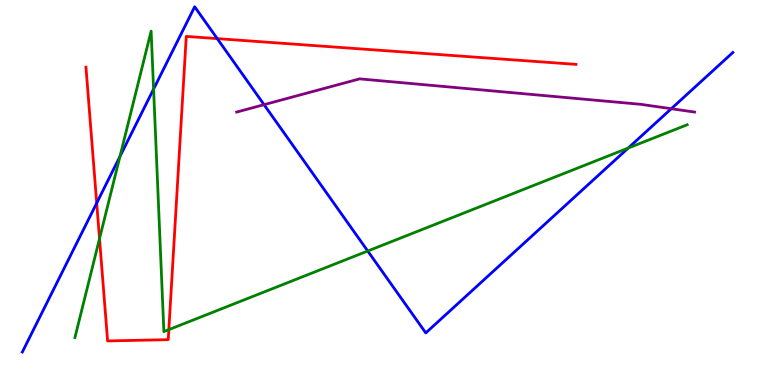[{'lines': ['blue', 'red'], 'intersections': [{'x': 1.25, 'y': 4.73}, {'x': 2.8, 'y': 9.0}]}, {'lines': ['green', 'red'], 'intersections': [{'x': 1.28, 'y': 3.8}, {'x': 2.18, 'y': 1.44}]}, {'lines': ['purple', 'red'], 'intersections': []}, {'lines': ['blue', 'green'], 'intersections': [{'x': 1.55, 'y': 5.94}, {'x': 1.98, 'y': 7.69}, {'x': 4.74, 'y': 3.48}, {'x': 8.11, 'y': 6.15}]}, {'lines': ['blue', 'purple'], 'intersections': [{'x': 3.41, 'y': 7.28}, {'x': 8.66, 'y': 7.18}]}, {'lines': ['green', 'purple'], 'intersections': []}]